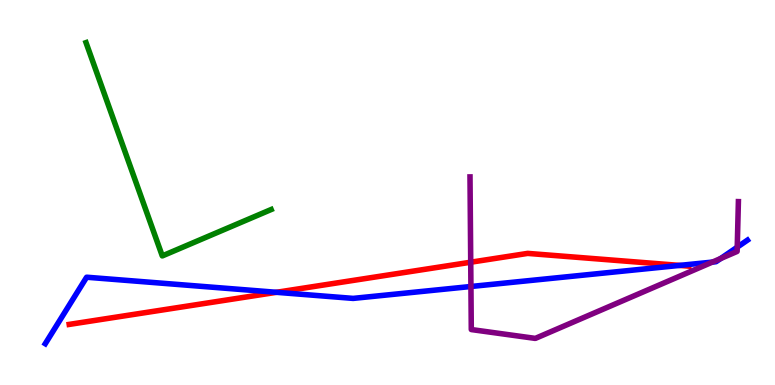[{'lines': ['blue', 'red'], 'intersections': [{'x': 3.57, 'y': 2.41}, {'x': 8.77, 'y': 3.11}]}, {'lines': ['green', 'red'], 'intersections': []}, {'lines': ['purple', 'red'], 'intersections': [{'x': 6.07, 'y': 3.19}]}, {'lines': ['blue', 'green'], 'intersections': []}, {'lines': ['blue', 'purple'], 'intersections': [{'x': 6.08, 'y': 2.56}, {'x': 9.19, 'y': 3.19}, {'x': 9.3, 'y': 3.28}, {'x': 9.51, 'y': 3.58}]}, {'lines': ['green', 'purple'], 'intersections': []}]